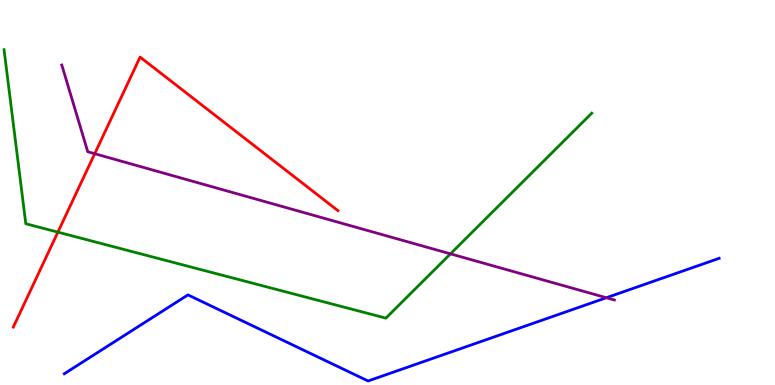[{'lines': ['blue', 'red'], 'intersections': []}, {'lines': ['green', 'red'], 'intersections': [{'x': 0.747, 'y': 3.97}]}, {'lines': ['purple', 'red'], 'intersections': [{'x': 1.22, 'y': 6.01}]}, {'lines': ['blue', 'green'], 'intersections': []}, {'lines': ['blue', 'purple'], 'intersections': [{'x': 7.82, 'y': 2.27}]}, {'lines': ['green', 'purple'], 'intersections': [{'x': 5.81, 'y': 3.41}]}]